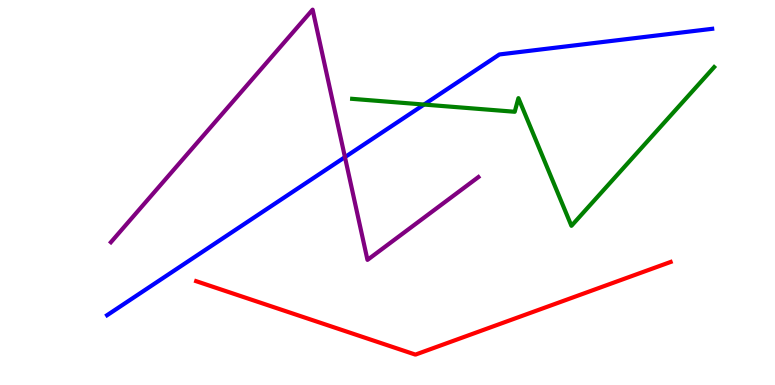[{'lines': ['blue', 'red'], 'intersections': []}, {'lines': ['green', 'red'], 'intersections': []}, {'lines': ['purple', 'red'], 'intersections': []}, {'lines': ['blue', 'green'], 'intersections': [{'x': 5.47, 'y': 7.28}]}, {'lines': ['blue', 'purple'], 'intersections': [{'x': 4.45, 'y': 5.92}]}, {'lines': ['green', 'purple'], 'intersections': []}]